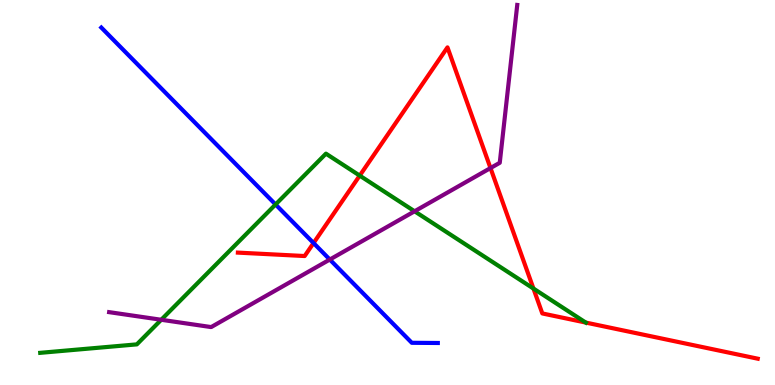[{'lines': ['blue', 'red'], 'intersections': [{'x': 4.05, 'y': 3.69}]}, {'lines': ['green', 'red'], 'intersections': [{'x': 4.64, 'y': 5.44}, {'x': 6.88, 'y': 2.51}, {'x': 7.56, 'y': 1.62}]}, {'lines': ['purple', 'red'], 'intersections': [{'x': 6.33, 'y': 5.63}]}, {'lines': ['blue', 'green'], 'intersections': [{'x': 3.56, 'y': 4.69}]}, {'lines': ['blue', 'purple'], 'intersections': [{'x': 4.26, 'y': 3.26}]}, {'lines': ['green', 'purple'], 'intersections': [{'x': 2.08, 'y': 1.69}, {'x': 5.35, 'y': 4.51}]}]